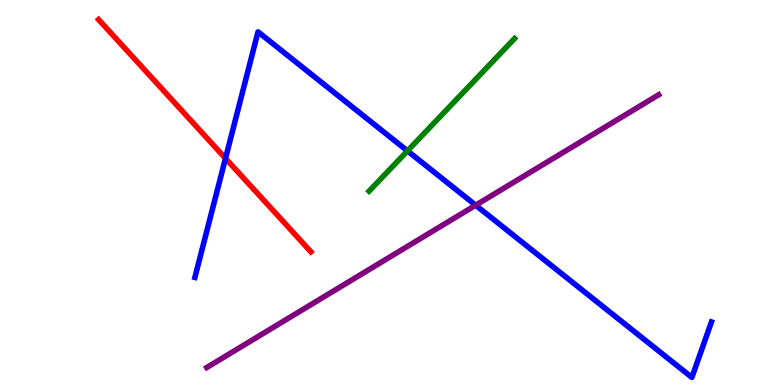[{'lines': ['blue', 'red'], 'intersections': [{'x': 2.91, 'y': 5.89}]}, {'lines': ['green', 'red'], 'intersections': []}, {'lines': ['purple', 'red'], 'intersections': []}, {'lines': ['blue', 'green'], 'intersections': [{'x': 5.26, 'y': 6.08}]}, {'lines': ['blue', 'purple'], 'intersections': [{'x': 6.14, 'y': 4.67}]}, {'lines': ['green', 'purple'], 'intersections': []}]